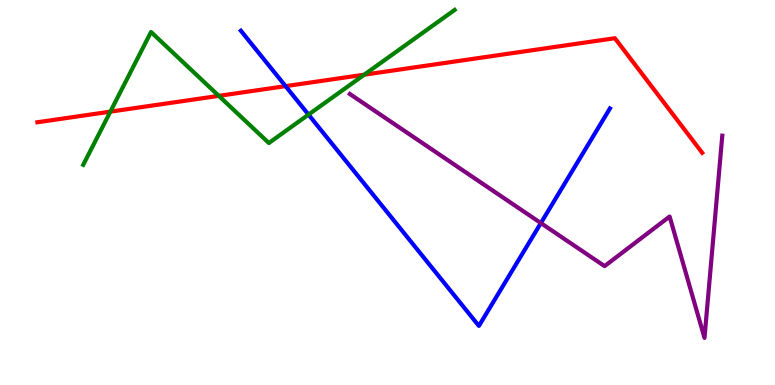[{'lines': ['blue', 'red'], 'intersections': [{'x': 3.68, 'y': 7.76}]}, {'lines': ['green', 'red'], 'intersections': [{'x': 1.42, 'y': 7.1}, {'x': 2.82, 'y': 7.51}, {'x': 4.7, 'y': 8.06}]}, {'lines': ['purple', 'red'], 'intersections': []}, {'lines': ['blue', 'green'], 'intersections': [{'x': 3.98, 'y': 7.02}]}, {'lines': ['blue', 'purple'], 'intersections': [{'x': 6.98, 'y': 4.21}]}, {'lines': ['green', 'purple'], 'intersections': []}]